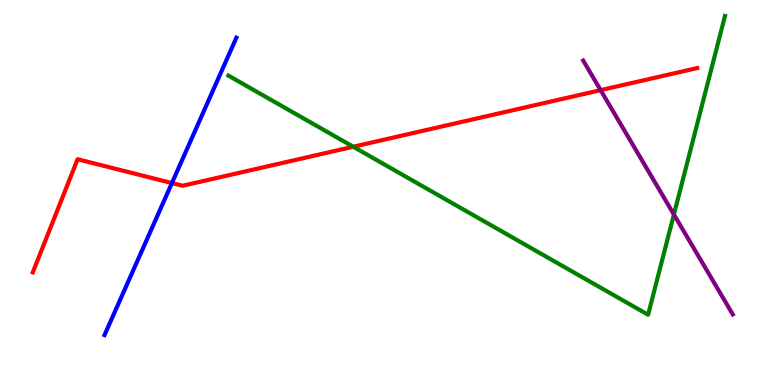[{'lines': ['blue', 'red'], 'intersections': [{'x': 2.22, 'y': 5.25}]}, {'lines': ['green', 'red'], 'intersections': [{'x': 4.56, 'y': 6.19}]}, {'lines': ['purple', 'red'], 'intersections': [{'x': 7.75, 'y': 7.66}]}, {'lines': ['blue', 'green'], 'intersections': []}, {'lines': ['blue', 'purple'], 'intersections': []}, {'lines': ['green', 'purple'], 'intersections': [{'x': 8.7, 'y': 4.43}]}]